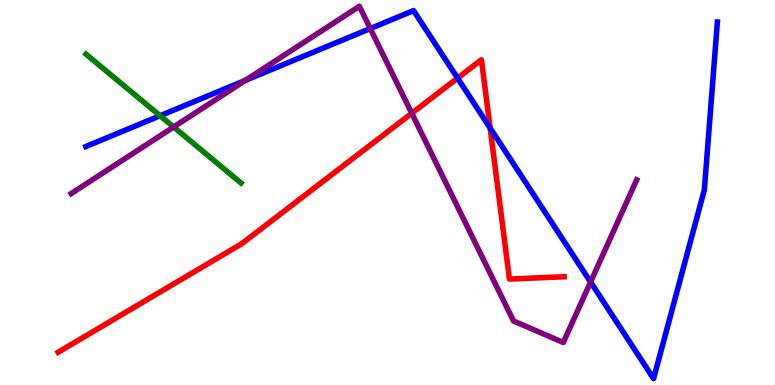[{'lines': ['blue', 'red'], 'intersections': [{'x': 5.9, 'y': 7.97}, {'x': 6.32, 'y': 6.67}]}, {'lines': ['green', 'red'], 'intersections': []}, {'lines': ['purple', 'red'], 'intersections': [{'x': 5.31, 'y': 7.06}]}, {'lines': ['blue', 'green'], 'intersections': [{'x': 2.07, 'y': 6.99}]}, {'lines': ['blue', 'purple'], 'intersections': [{'x': 3.17, 'y': 7.91}, {'x': 4.78, 'y': 9.26}, {'x': 7.62, 'y': 2.67}]}, {'lines': ['green', 'purple'], 'intersections': [{'x': 2.24, 'y': 6.7}]}]